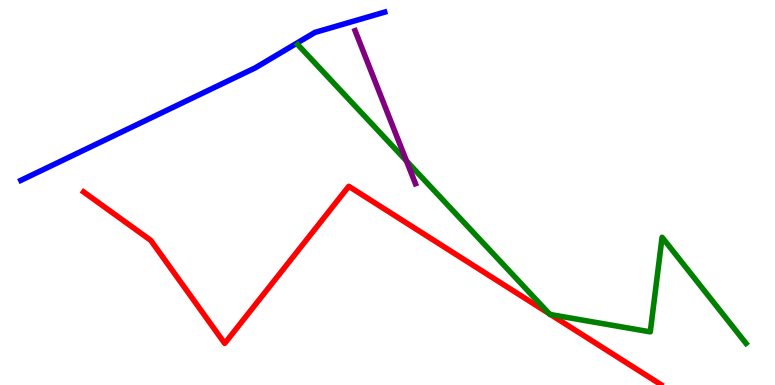[{'lines': ['blue', 'red'], 'intersections': []}, {'lines': ['green', 'red'], 'intersections': [{'x': 7.09, 'y': 1.85}, {'x': 7.11, 'y': 1.83}]}, {'lines': ['purple', 'red'], 'intersections': []}, {'lines': ['blue', 'green'], 'intersections': []}, {'lines': ['blue', 'purple'], 'intersections': []}, {'lines': ['green', 'purple'], 'intersections': [{'x': 5.24, 'y': 5.82}]}]